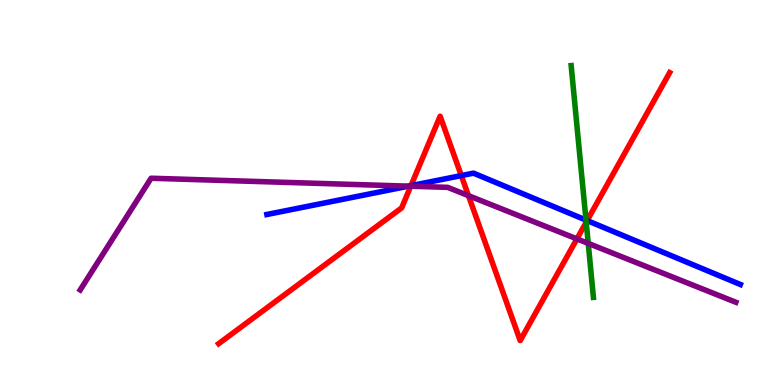[{'lines': ['blue', 'red'], 'intersections': [{'x': 5.3, 'y': 5.18}, {'x': 5.95, 'y': 5.44}, {'x': 7.58, 'y': 4.27}]}, {'lines': ['green', 'red'], 'intersections': [{'x': 7.56, 'y': 4.23}]}, {'lines': ['purple', 'red'], 'intersections': [{'x': 5.3, 'y': 5.16}, {'x': 6.04, 'y': 4.92}, {'x': 7.44, 'y': 3.8}]}, {'lines': ['blue', 'green'], 'intersections': [{'x': 7.56, 'y': 4.28}]}, {'lines': ['blue', 'purple'], 'intersections': [{'x': 5.27, 'y': 5.16}]}, {'lines': ['green', 'purple'], 'intersections': [{'x': 7.59, 'y': 3.68}]}]